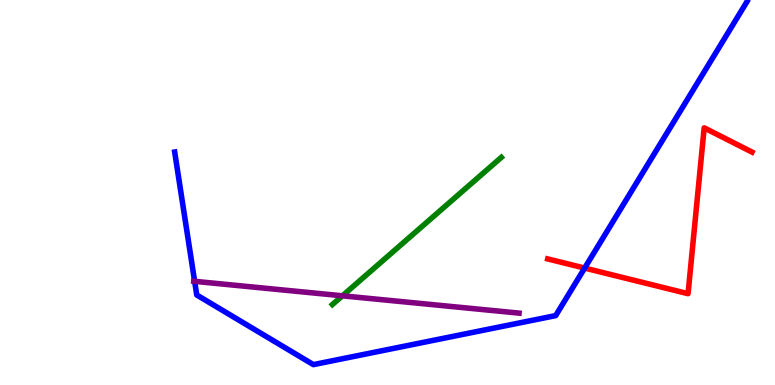[{'lines': ['blue', 'red'], 'intersections': [{'x': 7.54, 'y': 3.04}]}, {'lines': ['green', 'red'], 'intersections': []}, {'lines': ['purple', 'red'], 'intersections': []}, {'lines': ['blue', 'green'], 'intersections': []}, {'lines': ['blue', 'purple'], 'intersections': [{'x': 2.51, 'y': 2.69}]}, {'lines': ['green', 'purple'], 'intersections': [{'x': 4.42, 'y': 2.32}]}]